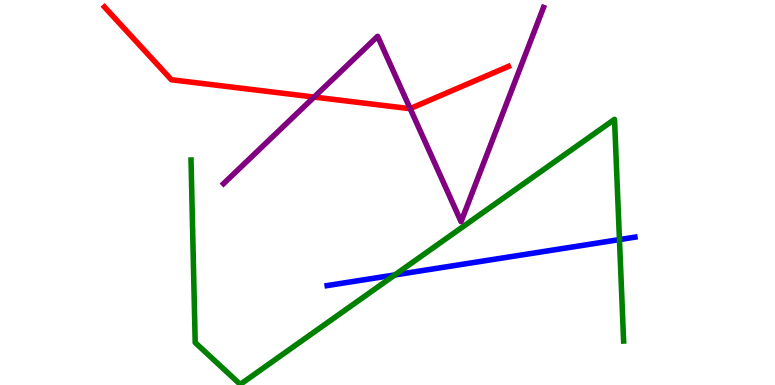[{'lines': ['blue', 'red'], 'intersections': []}, {'lines': ['green', 'red'], 'intersections': []}, {'lines': ['purple', 'red'], 'intersections': [{'x': 4.05, 'y': 7.48}, {'x': 5.29, 'y': 7.18}]}, {'lines': ['blue', 'green'], 'intersections': [{'x': 5.09, 'y': 2.86}, {'x': 7.99, 'y': 3.78}]}, {'lines': ['blue', 'purple'], 'intersections': []}, {'lines': ['green', 'purple'], 'intersections': []}]